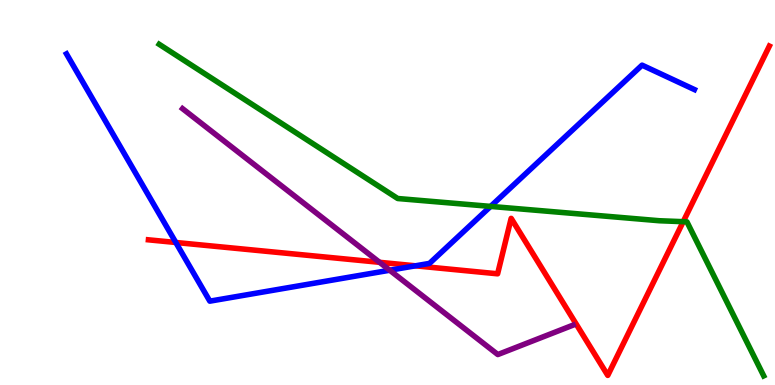[{'lines': ['blue', 'red'], 'intersections': [{'x': 2.27, 'y': 3.7}, {'x': 5.36, 'y': 3.1}]}, {'lines': ['green', 'red'], 'intersections': [{'x': 8.82, 'y': 4.24}]}, {'lines': ['purple', 'red'], 'intersections': [{'x': 4.9, 'y': 3.19}]}, {'lines': ['blue', 'green'], 'intersections': [{'x': 6.33, 'y': 4.64}]}, {'lines': ['blue', 'purple'], 'intersections': [{'x': 5.03, 'y': 2.98}]}, {'lines': ['green', 'purple'], 'intersections': []}]